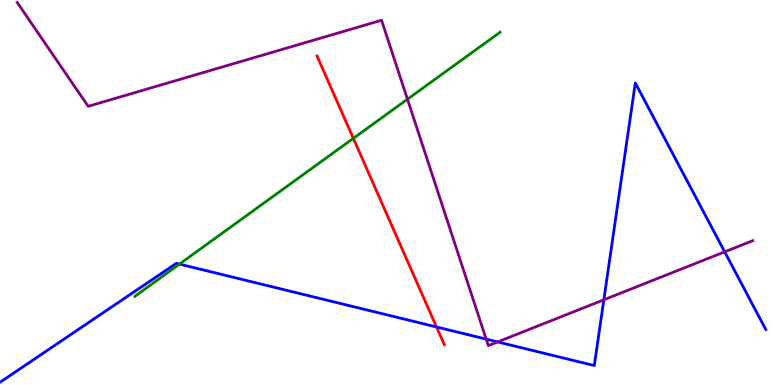[{'lines': ['blue', 'red'], 'intersections': [{'x': 5.63, 'y': 1.51}]}, {'lines': ['green', 'red'], 'intersections': [{'x': 4.56, 'y': 6.41}]}, {'lines': ['purple', 'red'], 'intersections': []}, {'lines': ['blue', 'green'], 'intersections': [{'x': 2.32, 'y': 3.14}]}, {'lines': ['blue', 'purple'], 'intersections': [{'x': 6.27, 'y': 1.19}, {'x': 6.42, 'y': 1.12}, {'x': 7.79, 'y': 2.21}, {'x': 9.35, 'y': 3.46}]}, {'lines': ['green', 'purple'], 'intersections': [{'x': 5.26, 'y': 7.42}]}]